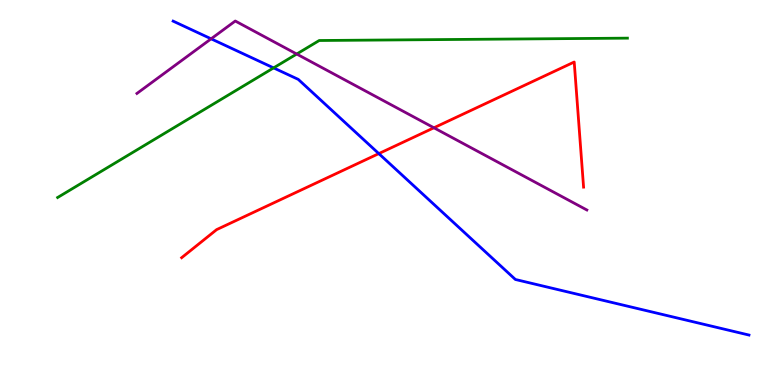[{'lines': ['blue', 'red'], 'intersections': [{'x': 4.89, 'y': 6.01}]}, {'lines': ['green', 'red'], 'intersections': []}, {'lines': ['purple', 'red'], 'intersections': [{'x': 5.6, 'y': 6.68}]}, {'lines': ['blue', 'green'], 'intersections': [{'x': 3.53, 'y': 8.24}]}, {'lines': ['blue', 'purple'], 'intersections': [{'x': 2.72, 'y': 8.99}]}, {'lines': ['green', 'purple'], 'intersections': [{'x': 3.83, 'y': 8.6}]}]